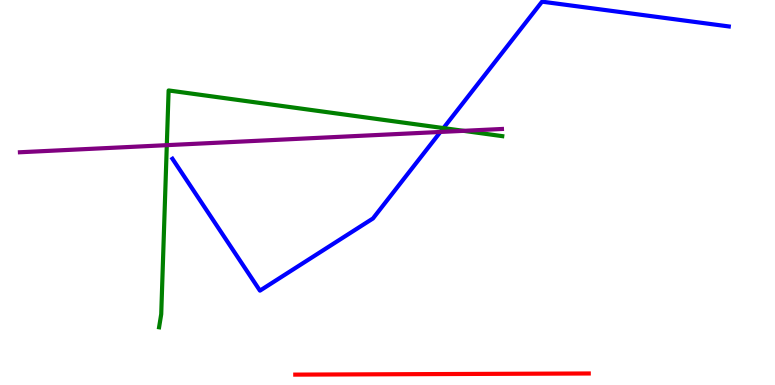[{'lines': ['blue', 'red'], 'intersections': []}, {'lines': ['green', 'red'], 'intersections': []}, {'lines': ['purple', 'red'], 'intersections': []}, {'lines': ['blue', 'green'], 'intersections': [{'x': 5.72, 'y': 6.67}]}, {'lines': ['blue', 'purple'], 'intersections': [{'x': 5.68, 'y': 6.57}]}, {'lines': ['green', 'purple'], 'intersections': [{'x': 2.15, 'y': 6.23}, {'x': 5.98, 'y': 6.6}]}]